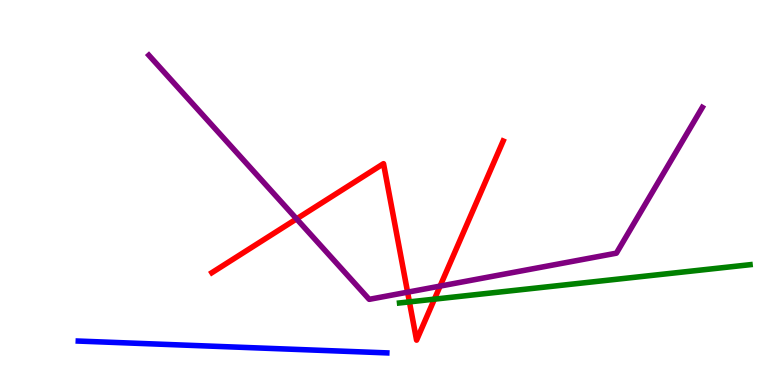[{'lines': ['blue', 'red'], 'intersections': []}, {'lines': ['green', 'red'], 'intersections': [{'x': 5.28, 'y': 2.16}, {'x': 5.61, 'y': 2.23}]}, {'lines': ['purple', 'red'], 'intersections': [{'x': 3.83, 'y': 4.31}, {'x': 5.26, 'y': 2.41}, {'x': 5.68, 'y': 2.57}]}, {'lines': ['blue', 'green'], 'intersections': []}, {'lines': ['blue', 'purple'], 'intersections': []}, {'lines': ['green', 'purple'], 'intersections': []}]